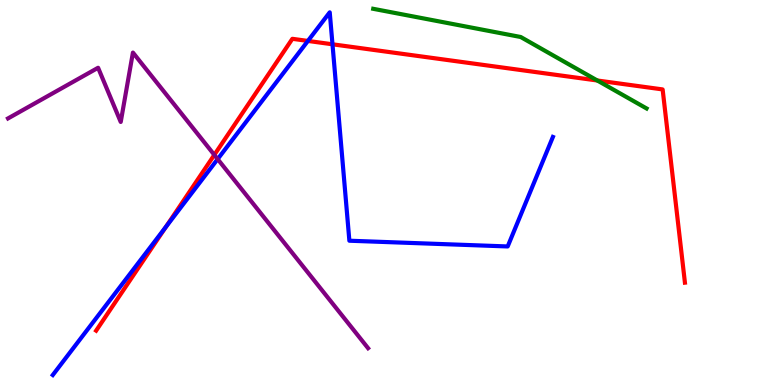[{'lines': ['blue', 'red'], 'intersections': [{'x': 2.14, 'y': 4.11}, {'x': 3.97, 'y': 8.94}, {'x': 4.29, 'y': 8.85}]}, {'lines': ['green', 'red'], 'intersections': [{'x': 7.71, 'y': 7.91}]}, {'lines': ['purple', 'red'], 'intersections': [{'x': 2.77, 'y': 5.98}]}, {'lines': ['blue', 'green'], 'intersections': []}, {'lines': ['blue', 'purple'], 'intersections': [{'x': 2.81, 'y': 5.87}]}, {'lines': ['green', 'purple'], 'intersections': []}]